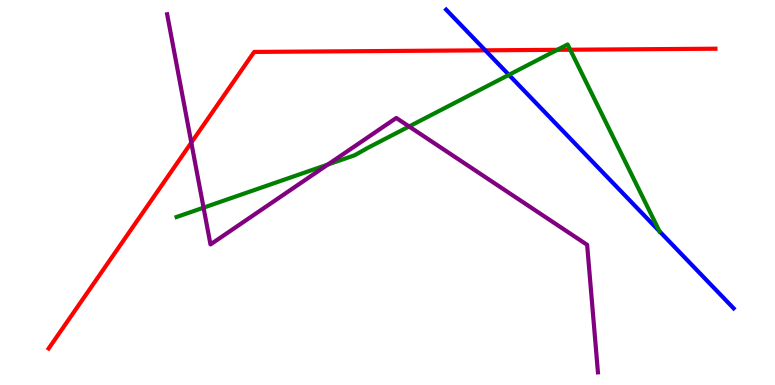[{'lines': ['blue', 'red'], 'intersections': [{'x': 6.26, 'y': 8.69}]}, {'lines': ['green', 'red'], 'intersections': [{'x': 7.19, 'y': 8.71}, {'x': 7.36, 'y': 8.71}]}, {'lines': ['purple', 'red'], 'intersections': [{'x': 2.47, 'y': 6.3}]}, {'lines': ['blue', 'green'], 'intersections': [{'x': 6.57, 'y': 8.06}]}, {'lines': ['blue', 'purple'], 'intersections': []}, {'lines': ['green', 'purple'], 'intersections': [{'x': 2.63, 'y': 4.61}, {'x': 4.23, 'y': 5.73}, {'x': 5.28, 'y': 6.71}]}]